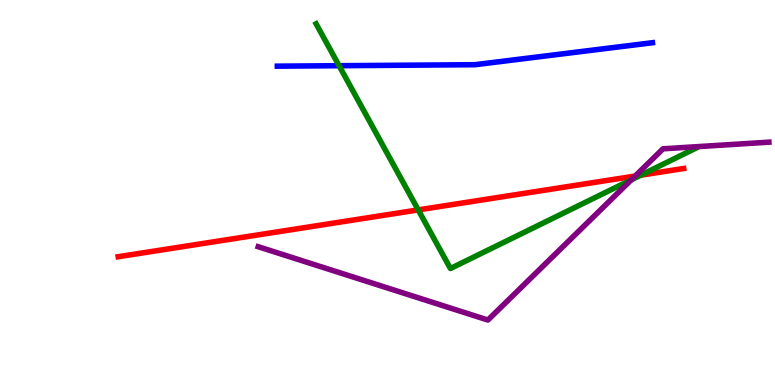[{'lines': ['blue', 'red'], 'intersections': []}, {'lines': ['green', 'red'], 'intersections': [{'x': 5.4, 'y': 4.55}, {'x': 8.27, 'y': 5.45}]}, {'lines': ['purple', 'red'], 'intersections': [{'x': 8.2, 'y': 5.43}]}, {'lines': ['blue', 'green'], 'intersections': [{'x': 4.38, 'y': 8.29}]}, {'lines': ['blue', 'purple'], 'intersections': []}, {'lines': ['green', 'purple'], 'intersections': [{'x': 8.15, 'y': 5.33}]}]